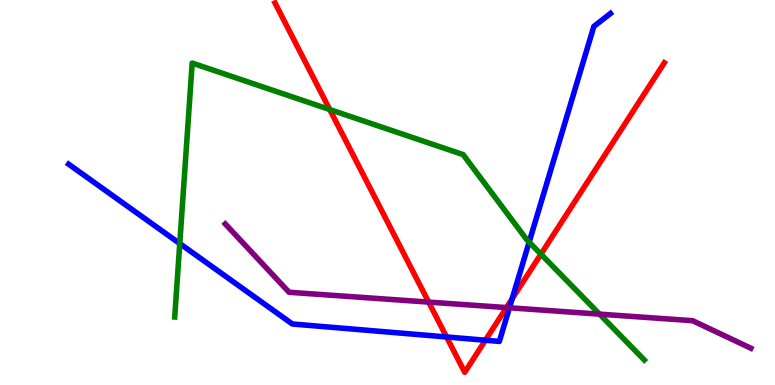[{'lines': ['blue', 'red'], 'intersections': [{'x': 5.76, 'y': 1.25}, {'x': 6.26, 'y': 1.16}, {'x': 6.61, 'y': 2.24}]}, {'lines': ['green', 'red'], 'intersections': [{'x': 4.25, 'y': 7.15}, {'x': 6.98, 'y': 3.4}]}, {'lines': ['purple', 'red'], 'intersections': [{'x': 5.53, 'y': 2.15}, {'x': 6.54, 'y': 2.01}]}, {'lines': ['blue', 'green'], 'intersections': [{'x': 2.32, 'y': 3.67}, {'x': 6.83, 'y': 3.71}]}, {'lines': ['blue', 'purple'], 'intersections': [{'x': 6.57, 'y': 2.01}]}, {'lines': ['green', 'purple'], 'intersections': [{'x': 7.74, 'y': 1.84}]}]